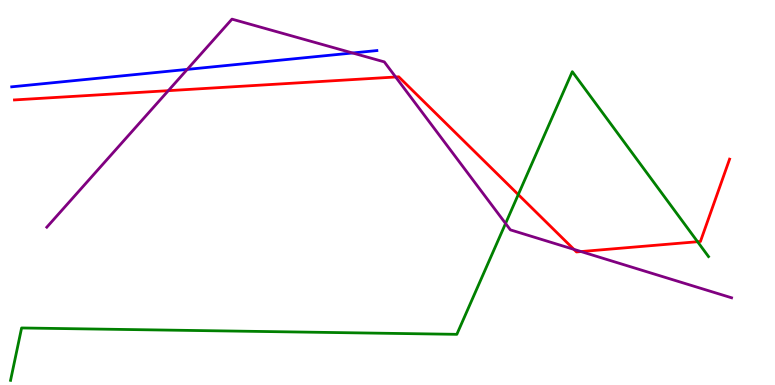[{'lines': ['blue', 'red'], 'intersections': []}, {'lines': ['green', 'red'], 'intersections': [{'x': 6.69, 'y': 4.95}, {'x': 9.0, 'y': 3.72}]}, {'lines': ['purple', 'red'], 'intersections': [{'x': 2.17, 'y': 7.64}, {'x': 5.11, 'y': 8.0}, {'x': 7.41, 'y': 3.52}, {'x': 7.5, 'y': 3.47}]}, {'lines': ['blue', 'green'], 'intersections': []}, {'lines': ['blue', 'purple'], 'intersections': [{'x': 2.42, 'y': 8.2}, {'x': 4.55, 'y': 8.62}]}, {'lines': ['green', 'purple'], 'intersections': [{'x': 6.52, 'y': 4.2}]}]